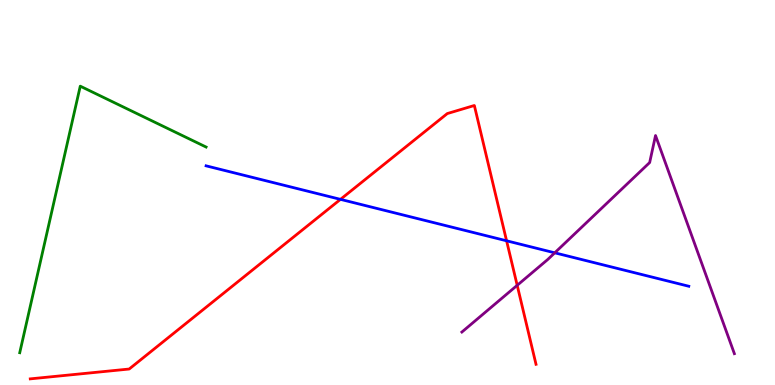[{'lines': ['blue', 'red'], 'intersections': [{'x': 4.39, 'y': 4.82}, {'x': 6.54, 'y': 3.75}]}, {'lines': ['green', 'red'], 'intersections': []}, {'lines': ['purple', 'red'], 'intersections': [{'x': 6.67, 'y': 2.59}]}, {'lines': ['blue', 'green'], 'intersections': []}, {'lines': ['blue', 'purple'], 'intersections': [{'x': 7.16, 'y': 3.43}]}, {'lines': ['green', 'purple'], 'intersections': []}]